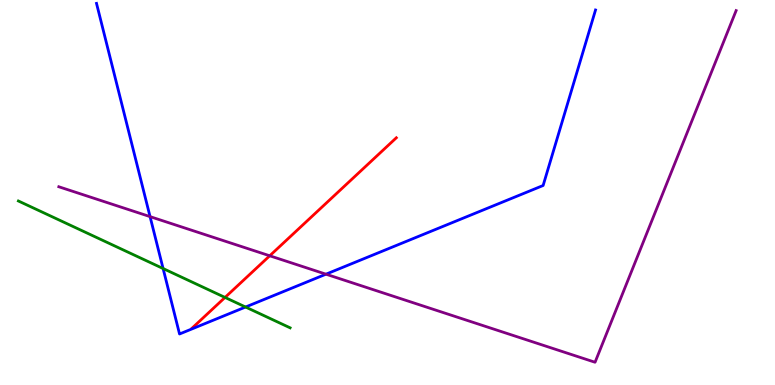[{'lines': ['blue', 'red'], 'intersections': []}, {'lines': ['green', 'red'], 'intersections': [{'x': 2.9, 'y': 2.27}]}, {'lines': ['purple', 'red'], 'intersections': [{'x': 3.48, 'y': 3.36}]}, {'lines': ['blue', 'green'], 'intersections': [{'x': 2.1, 'y': 3.03}, {'x': 3.17, 'y': 2.03}]}, {'lines': ['blue', 'purple'], 'intersections': [{'x': 1.94, 'y': 4.37}, {'x': 4.21, 'y': 2.88}]}, {'lines': ['green', 'purple'], 'intersections': []}]